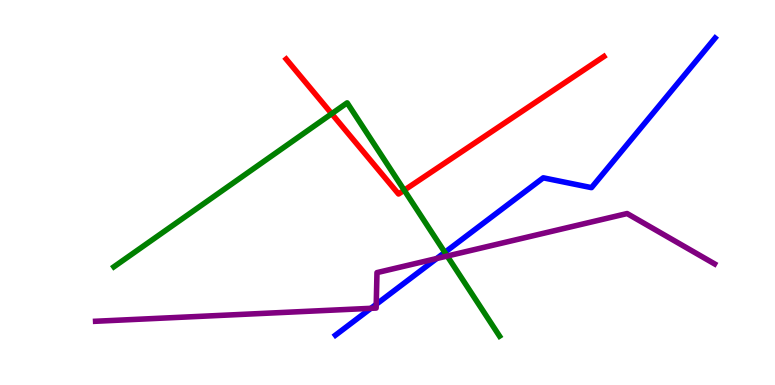[{'lines': ['blue', 'red'], 'intersections': []}, {'lines': ['green', 'red'], 'intersections': [{'x': 4.28, 'y': 7.05}, {'x': 5.22, 'y': 5.06}]}, {'lines': ['purple', 'red'], 'intersections': []}, {'lines': ['blue', 'green'], 'intersections': [{'x': 5.74, 'y': 3.45}]}, {'lines': ['blue', 'purple'], 'intersections': [{'x': 4.79, 'y': 1.99}, {'x': 4.85, 'y': 2.1}, {'x': 5.63, 'y': 3.29}]}, {'lines': ['green', 'purple'], 'intersections': [{'x': 5.77, 'y': 3.35}]}]